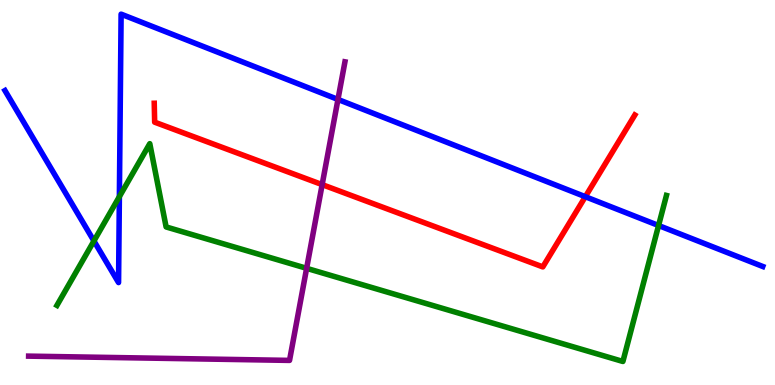[{'lines': ['blue', 'red'], 'intersections': [{'x': 7.55, 'y': 4.89}]}, {'lines': ['green', 'red'], 'intersections': []}, {'lines': ['purple', 'red'], 'intersections': [{'x': 4.16, 'y': 5.2}]}, {'lines': ['blue', 'green'], 'intersections': [{'x': 1.21, 'y': 3.74}, {'x': 1.54, 'y': 4.89}, {'x': 8.5, 'y': 4.14}]}, {'lines': ['blue', 'purple'], 'intersections': [{'x': 4.36, 'y': 7.42}]}, {'lines': ['green', 'purple'], 'intersections': [{'x': 3.96, 'y': 3.03}]}]